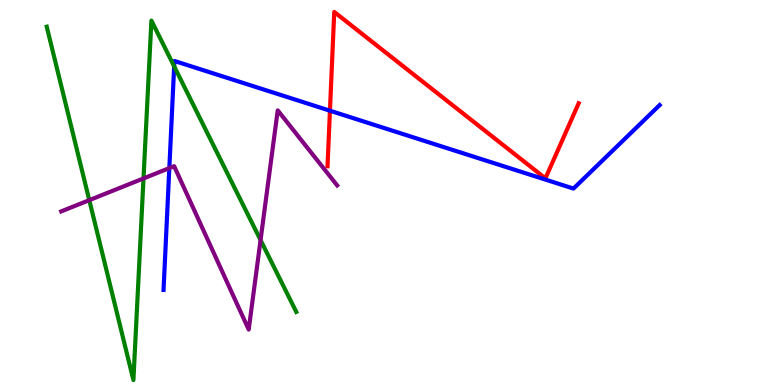[{'lines': ['blue', 'red'], 'intersections': [{'x': 4.26, 'y': 7.12}]}, {'lines': ['green', 'red'], 'intersections': []}, {'lines': ['purple', 'red'], 'intersections': []}, {'lines': ['blue', 'green'], 'intersections': [{'x': 2.25, 'y': 8.28}]}, {'lines': ['blue', 'purple'], 'intersections': [{'x': 2.18, 'y': 5.63}]}, {'lines': ['green', 'purple'], 'intersections': [{'x': 1.15, 'y': 4.8}, {'x': 1.85, 'y': 5.37}, {'x': 3.36, 'y': 3.76}]}]